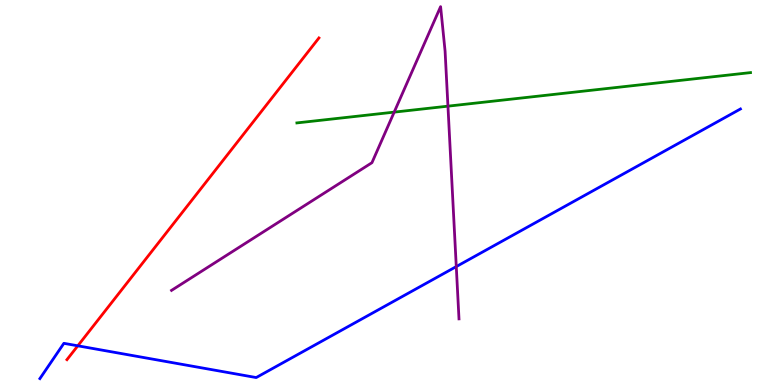[{'lines': ['blue', 'red'], 'intersections': [{'x': 1.0, 'y': 1.02}]}, {'lines': ['green', 'red'], 'intersections': []}, {'lines': ['purple', 'red'], 'intersections': []}, {'lines': ['blue', 'green'], 'intersections': []}, {'lines': ['blue', 'purple'], 'intersections': [{'x': 5.89, 'y': 3.08}]}, {'lines': ['green', 'purple'], 'intersections': [{'x': 5.09, 'y': 7.09}, {'x': 5.78, 'y': 7.24}]}]